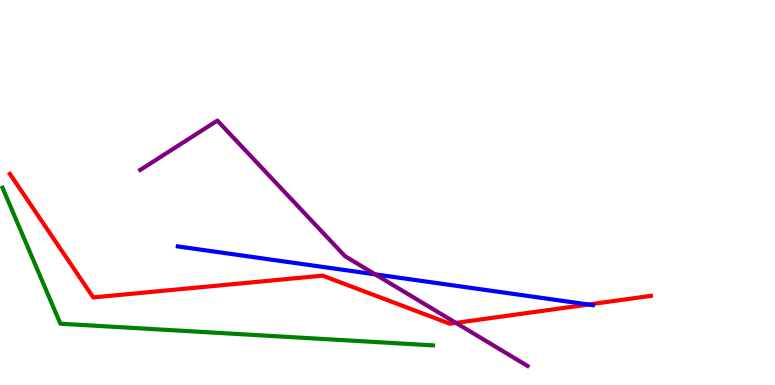[{'lines': ['blue', 'red'], 'intersections': [{'x': 7.59, 'y': 2.09}]}, {'lines': ['green', 'red'], 'intersections': []}, {'lines': ['purple', 'red'], 'intersections': [{'x': 5.88, 'y': 1.61}]}, {'lines': ['blue', 'green'], 'intersections': []}, {'lines': ['blue', 'purple'], 'intersections': [{'x': 4.84, 'y': 2.87}]}, {'lines': ['green', 'purple'], 'intersections': []}]